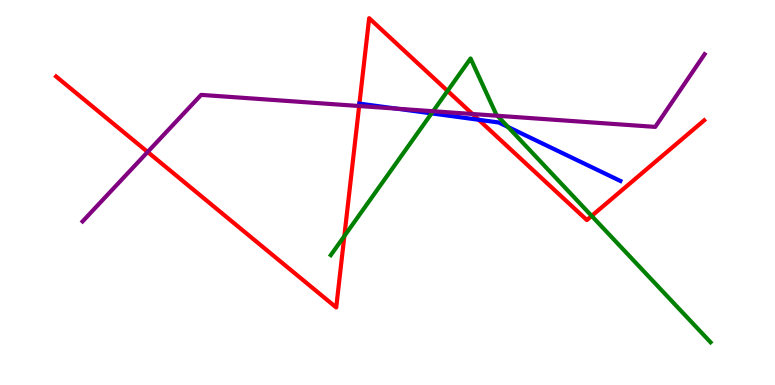[{'lines': ['blue', 'red'], 'intersections': [{'x': 4.64, 'y': 7.31}, {'x': 6.18, 'y': 6.89}]}, {'lines': ['green', 'red'], 'intersections': [{'x': 4.44, 'y': 3.87}, {'x': 5.77, 'y': 7.64}, {'x': 7.63, 'y': 4.39}]}, {'lines': ['purple', 'red'], 'intersections': [{'x': 1.91, 'y': 6.05}, {'x': 4.63, 'y': 7.25}, {'x': 6.1, 'y': 7.04}]}, {'lines': ['blue', 'green'], 'intersections': [{'x': 5.57, 'y': 7.05}, {'x': 6.55, 'y': 6.7}]}, {'lines': ['blue', 'purple'], 'intersections': [{'x': 5.12, 'y': 7.18}]}, {'lines': ['green', 'purple'], 'intersections': [{'x': 5.59, 'y': 7.11}, {'x': 6.42, 'y': 6.99}]}]